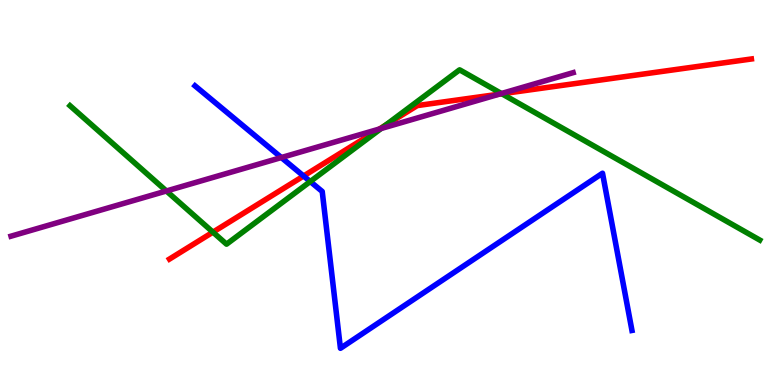[{'lines': ['blue', 'red'], 'intersections': [{'x': 3.92, 'y': 5.43}]}, {'lines': ['green', 'red'], 'intersections': [{'x': 2.75, 'y': 3.97}, {'x': 4.97, 'y': 6.74}, {'x': 6.48, 'y': 7.56}]}, {'lines': ['purple', 'red'], 'intersections': [{'x': 4.9, 'y': 6.65}, {'x': 6.44, 'y': 7.55}]}, {'lines': ['blue', 'green'], 'intersections': [{'x': 4.0, 'y': 5.28}]}, {'lines': ['blue', 'purple'], 'intersections': [{'x': 3.63, 'y': 5.91}]}, {'lines': ['green', 'purple'], 'intersections': [{'x': 2.15, 'y': 5.04}, {'x': 4.92, 'y': 6.66}, {'x': 6.47, 'y': 7.57}]}]